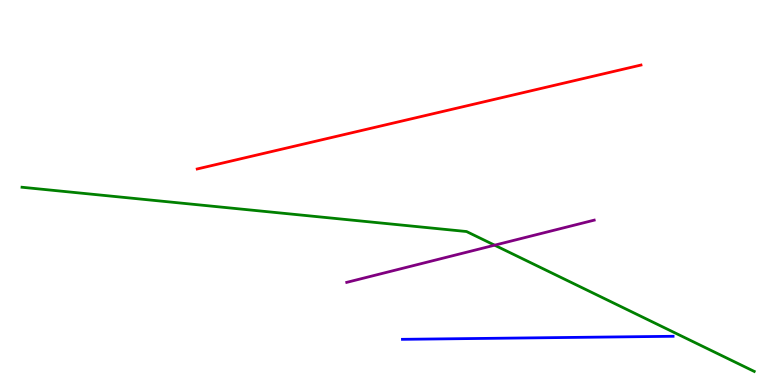[{'lines': ['blue', 'red'], 'intersections': []}, {'lines': ['green', 'red'], 'intersections': []}, {'lines': ['purple', 'red'], 'intersections': []}, {'lines': ['blue', 'green'], 'intersections': []}, {'lines': ['blue', 'purple'], 'intersections': []}, {'lines': ['green', 'purple'], 'intersections': [{'x': 6.38, 'y': 3.63}]}]